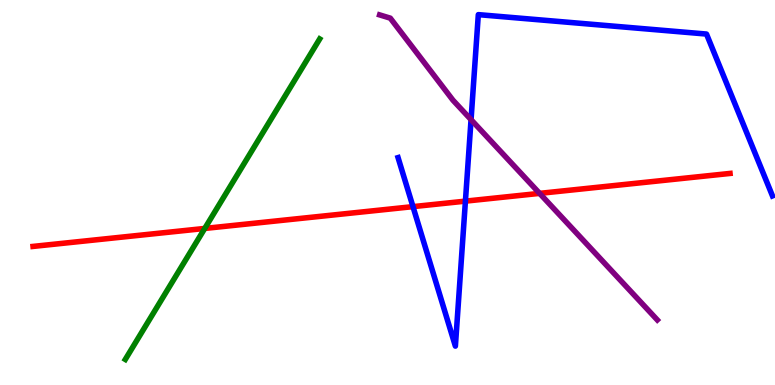[{'lines': ['blue', 'red'], 'intersections': [{'x': 5.33, 'y': 4.63}, {'x': 6.01, 'y': 4.78}]}, {'lines': ['green', 'red'], 'intersections': [{'x': 2.64, 'y': 4.07}]}, {'lines': ['purple', 'red'], 'intersections': [{'x': 6.96, 'y': 4.98}]}, {'lines': ['blue', 'green'], 'intersections': []}, {'lines': ['blue', 'purple'], 'intersections': [{'x': 6.08, 'y': 6.89}]}, {'lines': ['green', 'purple'], 'intersections': []}]